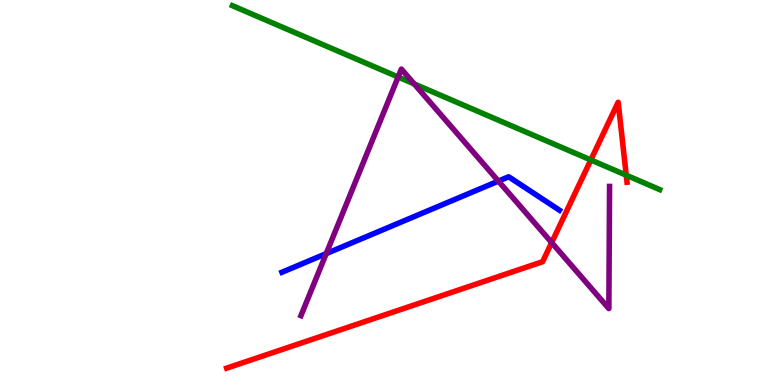[{'lines': ['blue', 'red'], 'intersections': []}, {'lines': ['green', 'red'], 'intersections': [{'x': 7.62, 'y': 5.85}, {'x': 8.08, 'y': 5.45}]}, {'lines': ['purple', 'red'], 'intersections': [{'x': 7.12, 'y': 3.7}]}, {'lines': ['blue', 'green'], 'intersections': []}, {'lines': ['blue', 'purple'], 'intersections': [{'x': 4.21, 'y': 3.41}, {'x': 6.43, 'y': 5.3}]}, {'lines': ['green', 'purple'], 'intersections': [{'x': 5.14, 'y': 8.0}, {'x': 5.34, 'y': 7.82}]}]